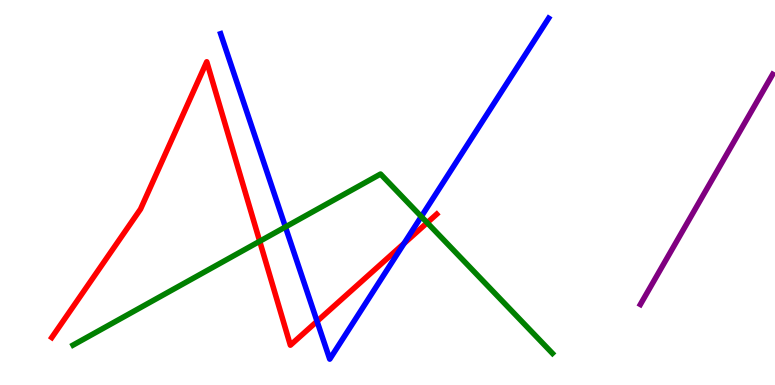[{'lines': ['blue', 'red'], 'intersections': [{'x': 4.09, 'y': 1.65}, {'x': 5.21, 'y': 3.68}]}, {'lines': ['green', 'red'], 'intersections': [{'x': 3.35, 'y': 3.73}, {'x': 5.51, 'y': 4.22}]}, {'lines': ['purple', 'red'], 'intersections': []}, {'lines': ['blue', 'green'], 'intersections': [{'x': 3.68, 'y': 4.1}, {'x': 5.44, 'y': 4.37}]}, {'lines': ['blue', 'purple'], 'intersections': []}, {'lines': ['green', 'purple'], 'intersections': []}]